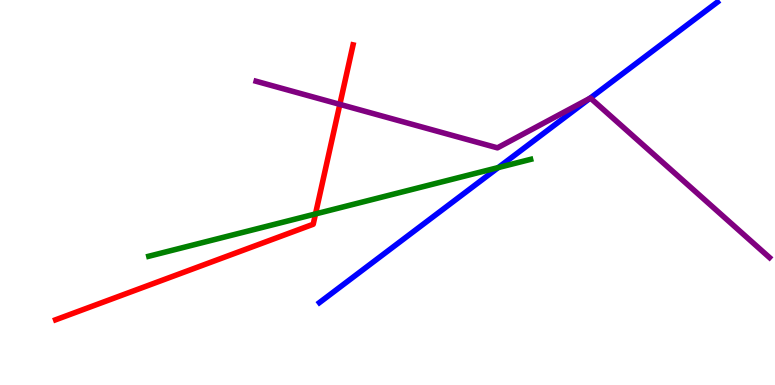[{'lines': ['blue', 'red'], 'intersections': []}, {'lines': ['green', 'red'], 'intersections': [{'x': 4.07, 'y': 4.44}]}, {'lines': ['purple', 'red'], 'intersections': [{'x': 4.39, 'y': 7.29}]}, {'lines': ['blue', 'green'], 'intersections': [{'x': 6.43, 'y': 5.65}]}, {'lines': ['blue', 'purple'], 'intersections': [{'x': 7.61, 'y': 7.45}]}, {'lines': ['green', 'purple'], 'intersections': []}]